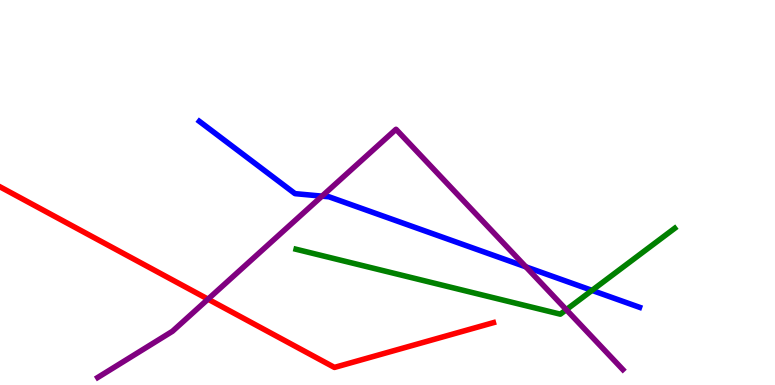[{'lines': ['blue', 'red'], 'intersections': []}, {'lines': ['green', 'red'], 'intersections': []}, {'lines': ['purple', 'red'], 'intersections': [{'x': 2.68, 'y': 2.23}]}, {'lines': ['blue', 'green'], 'intersections': [{'x': 7.64, 'y': 2.46}]}, {'lines': ['blue', 'purple'], 'intersections': [{'x': 4.16, 'y': 4.91}, {'x': 6.79, 'y': 3.07}]}, {'lines': ['green', 'purple'], 'intersections': [{'x': 7.31, 'y': 1.96}]}]